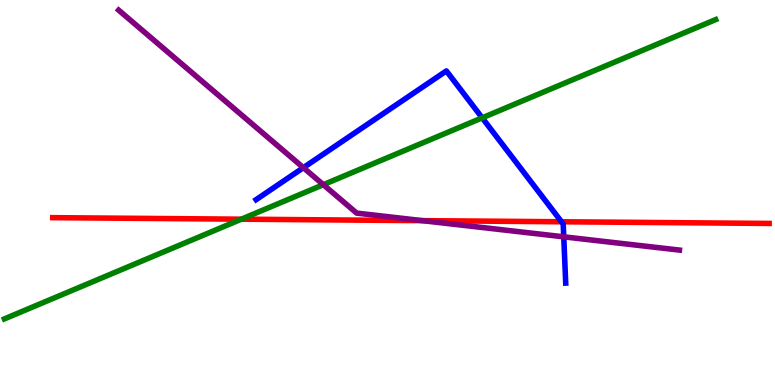[{'lines': ['blue', 'red'], 'intersections': [{'x': 7.25, 'y': 4.24}]}, {'lines': ['green', 'red'], 'intersections': [{'x': 3.11, 'y': 4.31}]}, {'lines': ['purple', 'red'], 'intersections': [{'x': 5.45, 'y': 4.27}]}, {'lines': ['blue', 'green'], 'intersections': [{'x': 6.22, 'y': 6.94}]}, {'lines': ['blue', 'purple'], 'intersections': [{'x': 3.91, 'y': 5.64}, {'x': 7.27, 'y': 3.85}]}, {'lines': ['green', 'purple'], 'intersections': [{'x': 4.17, 'y': 5.2}]}]